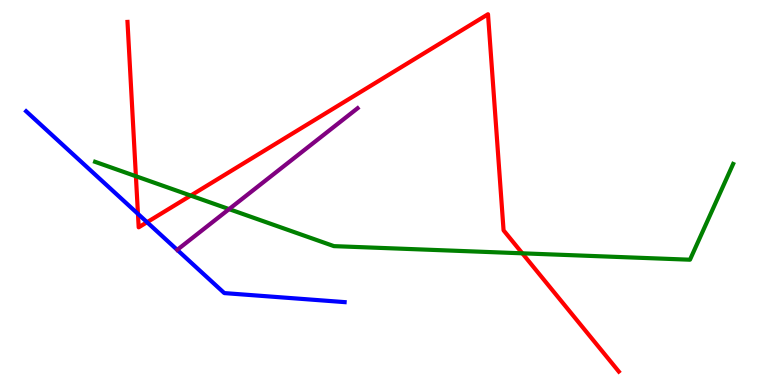[{'lines': ['blue', 'red'], 'intersections': [{'x': 1.78, 'y': 4.45}, {'x': 1.9, 'y': 4.23}]}, {'lines': ['green', 'red'], 'intersections': [{'x': 1.75, 'y': 5.42}, {'x': 2.46, 'y': 4.92}, {'x': 6.74, 'y': 3.42}]}, {'lines': ['purple', 'red'], 'intersections': []}, {'lines': ['blue', 'green'], 'intersections': []}, {'lines': ['blue', 'purple'], 'intersections': []}, {'lines': ['green', 'purple'], 'intersections': [{'x': 2.96, 'y': 4.57}]}]